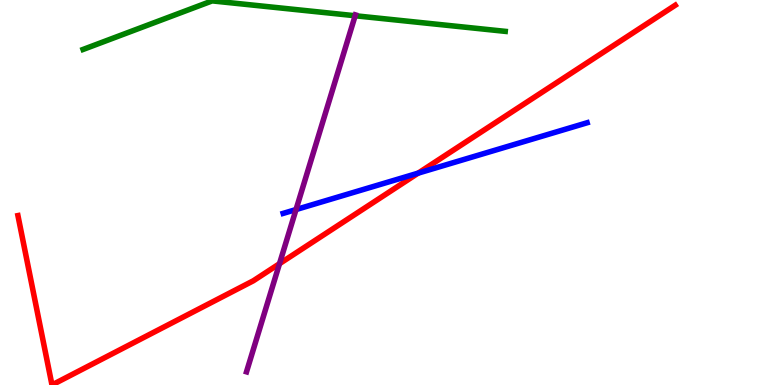[{'lines': ['blue', 'red'], 'intersections': [{'x': 5.4, 'y': 5.5}]}, {'lines': ['green', 'red'], 'intersections': []}, {'lines': ['purple', 'red'], 'intersections': [{'x': 3.61, 'y': 3.15}]}, {'lines': ['blue', 'green'], 'intersections': []}, {'lines': ['blue', 'purple'], 'intersections': [{'x': 3.82, 'y': 4.56}]}, {'lines': ['green', 'purple'], 'intersections': [{'x': 4.58, 'y': 9.59}]}]